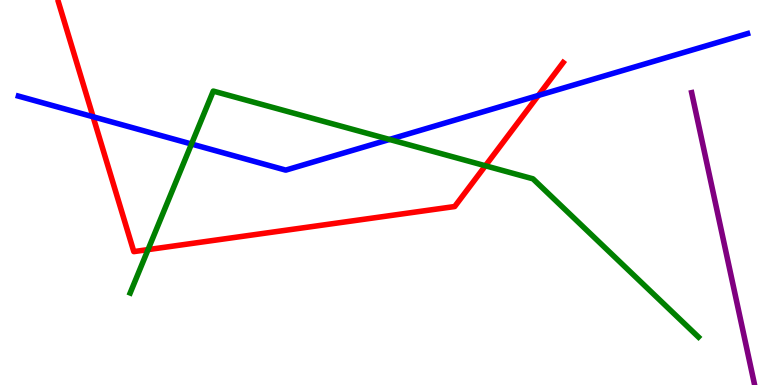[{'lines': ['blue', 'red'], 'intersections': [{'x': 1.2, 'y': 6.97}, {'x': 6.95, 'y': 7.52}]}, {'lines': ['green', 'red'], 'intersections': [{'x': 1.91, 'y': 3.52}, {'x': 6.26, 'y': 5.69}]}, {'lines': ['purple', 'red'], 'intersections': []}, {'lines': ['blue', 'green'], 'intersections': [{'x': 2.47, 'y': 6.26}, {'x': 5.03, 'y': 6.38}]}, {'lines': ['blue', 'purple'], 'intersections': []}, {'lines': ['green', 'purple'], 'intersections': []}]